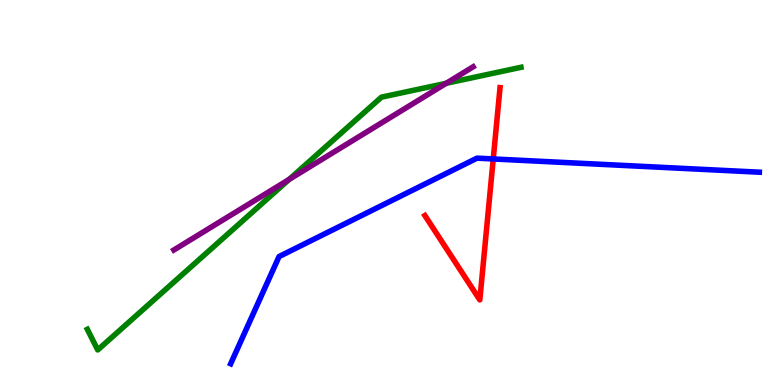[{'lines': ['blue', 'red'], 'intersections': [{'x': 6.36, 'y': 5.87}]}, {'lines': ['green', 'red'], 'intersections': []}, {'lines': ['purple', 'red'], 'intersections': []}, {'lines': ['blue', 'green'], 'intersections': []}, {'lines': ['blue', 'purple'], 'intersections': []}, {'lines': ['green', 'purple'], 'intersections': [{'x': 3.73, 'y': 5.34}, {'x': 5.76, 'y': 7.84}]}]